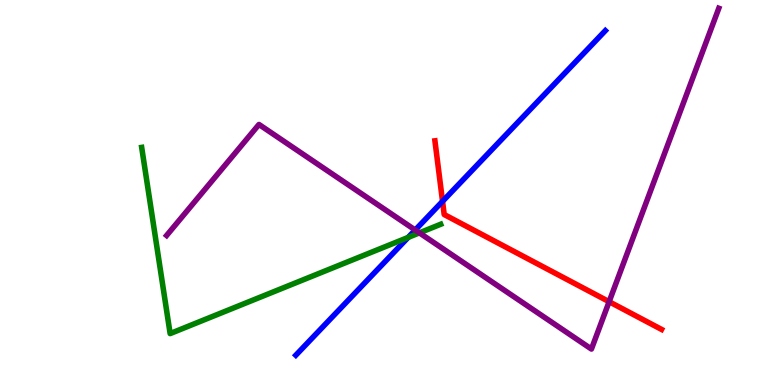[{'lines': ['blue', 'red'], 'intersections': [{'x': 5.71, 'y': 4.77}]}, {'lines': ['green', 'red'], 'intersections': []}, {'lines': ['purple', 'red'], 'intersections': [{'x': 7.86, 'y': 2.16}]}, {'lines': ['blue', 'green'], 'intersections': [{'x': 5.27, 'y': 3.83}]}, {'lines': ['blue', 'purple'], 'intersections': [{'x': 5.36, 'y': 4.03}]}, {'lines': ['green', 'purple'], 'intersections': [{'x': 5.41, 'y': 3.95}]}]